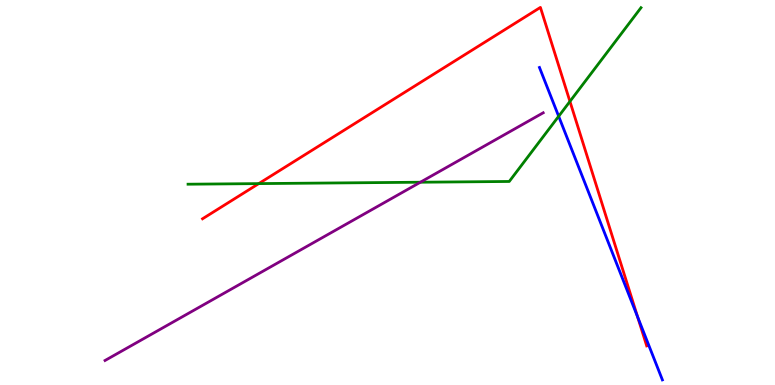[{'lines': ['blue', 'red'], 'intersections': [{'x': 8.23, 'y': 1.77}]}, {'lines': ['green', 'red'], 'intersections': [{'x': 3.34, 'y': 5.23}, {'x': 7.35, 'y': 7.37}]}, {'lines': ['purple', 'red'], 'intersections': []}, {'lines': ['blue', 'green'], 'intersections': [{'x': 7.21, 'y': 6.98}]}, {'lines': ['blue', 'purple'], 'intersections': []}, {'lines': ['green', 'purple'], 'intersections': [{'x': 5.42, 'y': 5.27}]}]